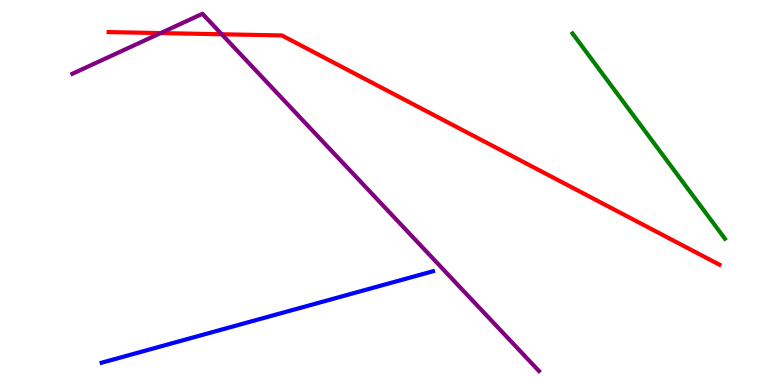[{'lines': ['blue', 'red'], 'intersections': []}, {'lines': ['green', 'red'], 'intersections': []}, {'lines': ['purple', 'red'], 'intersections': [{'x': 2.07, 'y': 9.14}, {'x': 2.86, 'y': 9.11}]}, {'lines': ['blue', 'green'], 'intersections': []}, {'lines': ['blue', 'purple'], 'intersections': []}, {'lines': ['green', 'purple'], 'intersections': []}]